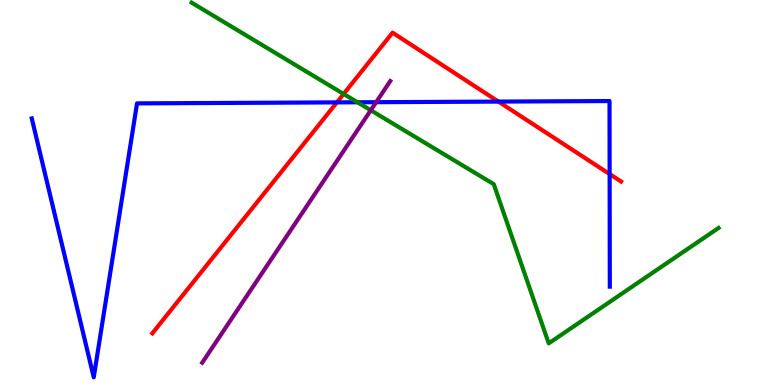[{'lines': ['blue', 'red'], 'intersections': [{'x': 4.35, 'y': 7.34}, {'x': 6.43, 'y': 7.36}, {'x': 7.87, 'y': 5.48}]}, {'lines': ['green', 'red'], 'intersections': [{'x': 4.43, 'y': 7.56}]}, {'lines': ['purple', 'red'], 'intersections': []}, {'lines': ['blue', 'green'], 'intersections': [{'x': 4.61, 'y': 7.34}]}, {'lines': ['blue', 'purple'], 'intersections': [{'x': 4.85, 'y': 7.35}]}, {'lines': ['green', 'purple'], 'intersections': [{'x': 4.78, 'y': 7.14}]}]